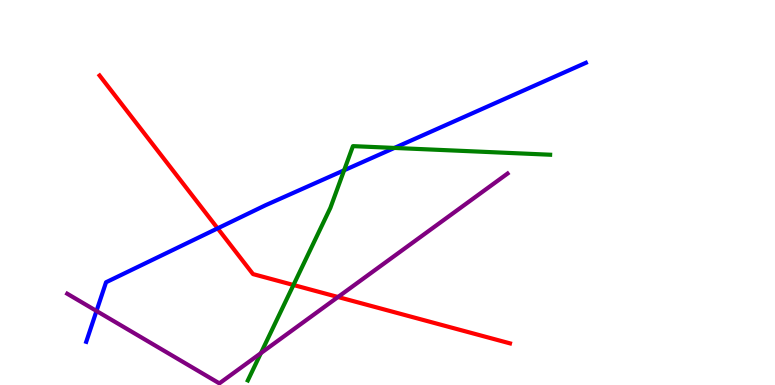[{'lines': ['blue', 'red'], 'intersections': [{'x': 2.81, 'y': 4.07}]}, {'lines': ['green', 'red'], 'intersections': [{'x': 3.79, 'y': 2.6}]}, {'lines': ['purple', 'red'], 'intersections': [{'x': 4.36, 'y': 2.29}]}, {'lines': ['blue', 'green'], 'intersections': [{'x': 4.44, 'y': 5.58}, {'x': 5.09, 'y': 6.16}]}, {'lines': ['blue', 'purple'], 'intersections': [{'x': 1.25, 'y': 1.92}]}, {'lines': ['green', 'purple'], 'intersections': [{'x': 3.37, 'y': 0.827}]}]